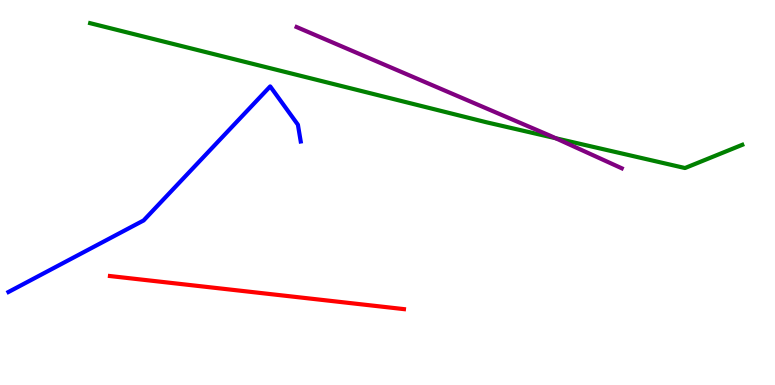[{'lines': ['blue', 'red'], 'intersections': []}, {'lines': ['green', 'red'], 'intersections': []}, {'lines': ['purple', 'red'], 'intersections': []}, {'lines': ['blue', 'green'], 'intersections': []}, {'lines': ['blue', 'purple'], 'intersections': []}, {'lines': ['green', 'purple'], 'intersections': [{'x': 7.17, 'y': 6.41}]}]